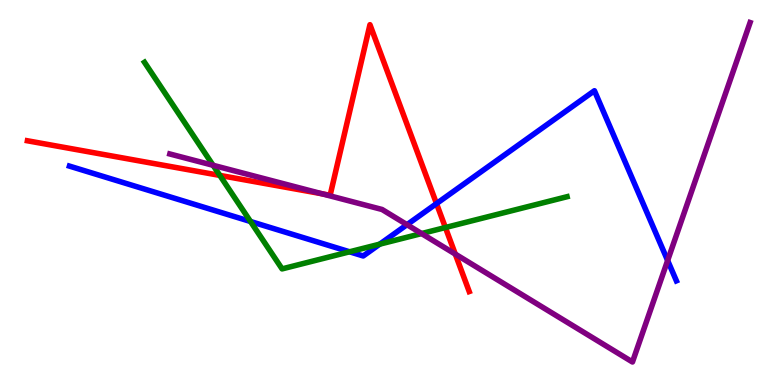[{'lines': ['blue', 'red'], 'intersections': [{'x': 5.63, 'y': 4.71}]}, {'lines': ['green', 'red'], 'intersections': [{'x': 2.84, 'y': 5.44}, {'x': 5.75, 'y': 4.09}]}, {'lines': ['purple', 'red'], 'intersections': [{'x': 4.16, 'y': 4.97}, {'x': 5.87, 'y': 3.4}]}, {'lines': ['blue', 'green'], 'intersections': [{'x': 3.23, 'y': 4.25}, {'x': 4.51, 'y': 3.46}, {'x': 4.9, 'y': 3.66}]}, {'lines': ['blue', 'purple'], 'intersections': [{'x': 5.25, 'y': 4.16}, {'x': 8.61, 'y': 3.23}]}, {'lines': ['green', 'purple'], 'intersections': [{'x': 2.75, 'y': 5.71}, {'x': 5.44, 'y': 3.93}]}]